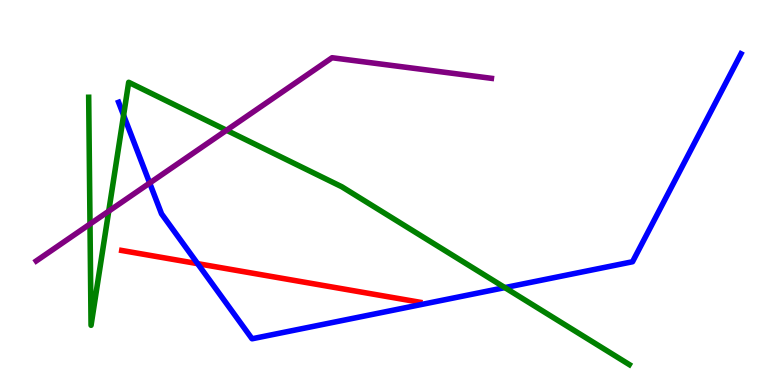[{'lines': ['blue', 'red'], 'intersections': [{'x': 2.55, 'y': 3.15}]}, {'lines': ['green', 'red'], 'intersections': []}, {'lines': ['purple', 'red'], 'intersections': []}, {'lines': ['blue', 'green'], 'intersections': [{'x': 1.59, 'y': 7.01}, {'x': 6.51, 'y': 2.53}]}, {'lines': ['blue', 'purple'], 'intersections': [{'x': 1.93, 'y': 5.25}]}, {'lines': ['green', 'purple'], 'intersections': [{'x': 1.16, 'y': 4.18}, {'x': 1.4, 'y': 4.52}, {'x': 2.92, 'y': 6.62}]}]